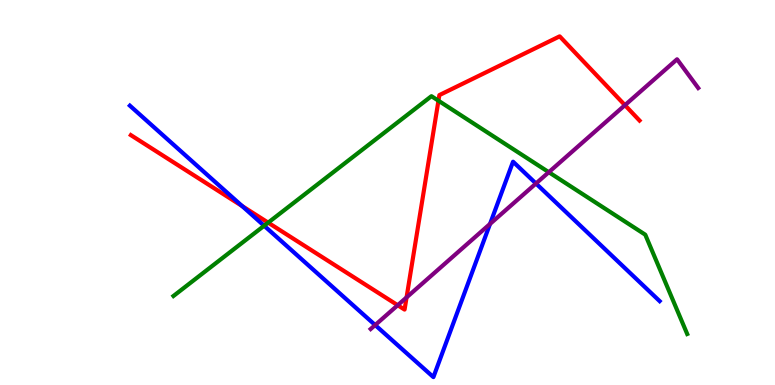[{'lines': ['blue', 'red'], 'intersections': [{'x': 3.12, 'y': 4.65}]}, {'lines': ['green', 'red'], 'intersections': [{'x': 3.46, 'y': 4.22}, {'x': 5.66, 'y': 7.38}]}, {'lines': ['purple', 'red'], 'intersections': [{'x': 5.13, 'y': 2.07}, {'x': 5.25, 'y': 2.27}, {'x': 8.06, 'y': 7.27}]}, {'lines': ['blue', 'green'], 'intersections': [{'x': 3.41, 'y': 4.14}]}, {'lines': ['blue', 'purple'], 'intersections': [{'x': 4.84, 'y': 1.56}, {'x': 6.32, 'y': 4.18}, {'x': 6.92, 'y': 5.23}]}, {'lines': ['green', 'purple'], 'intersections': [{'x': 7.08, 'y': 5.53}]}]